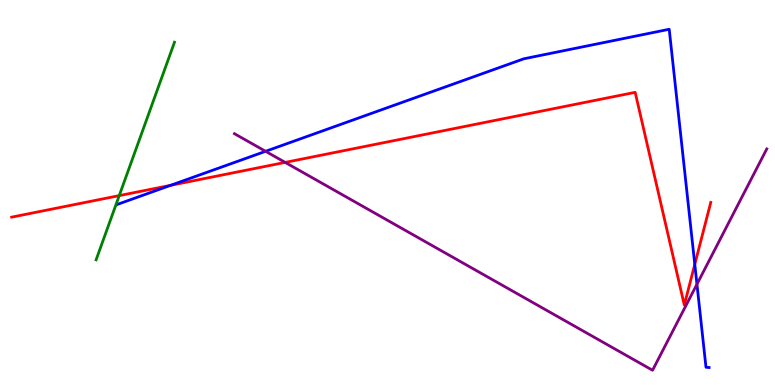[{'lines': ['blue', 'red'], 'intersections': [{'x': 2.2, 'y': 5.19}, {'x': 8.97, 'y': 3.13}]}, {'lines': ['green', 'red'], 'intersections': [{'x': 1.54, 'y': 4.92}]}, {'lines': ['purple', 'red'], 'intersections': [{'x': 3.68, 'y': 5.78}]}, {'lines': ['blue', 'green'], 'intersections': []}, {'lines': ['blue', 'purple'], 'intersections': [{'x': 3.43, 'y': 6.07}, {'x': 8.99, 'y': 2.62}]}, {'lines': ['green', 'purple'], 'intersections': []}]